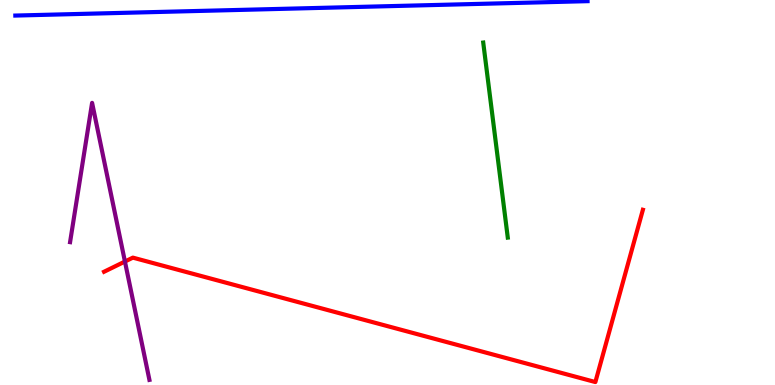[{'lines': ['blue', 'red'], 'intersections': []}, {'lines': ['green', 'red'], 'intersections': []}, {'lines': ['purple', 'red'], 'intersections': [{'x': 1.61, 'y': 3.21}]}, {'lines': ['blue', 'green'], 'intersections': []}, {'lines': ['blue', 'purple'], 'intersections': []}, {'lines': ['green', 'purple'], 'intersections': []}]